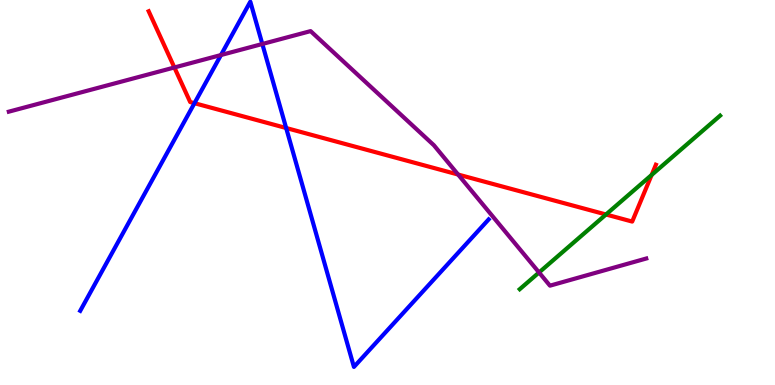[{'lines': ['blue', 'red'], 'intersections': [{'x': 2.51, 'y': 7.32}, {'x': 3.69, 'y': 6.68}]}, {'lines': ['green', 'red'], 'intersections': [{'x': 7.82, 'y': 4.43}, {'x': 8.41, 'y': 5.46}]}, {'lines': ['purple', 'red'], 'intersections': [{'x': 2.25, 'y': 8.25}, {'x': 5.91, 'y': 5.47}]}, {'lines': ['blue', 'green'], 'intersections': []}, {'lines': ['blue', 'purple'], 'intersections': [{'x': 2.85, 'y': 8.57}, {'x': 3.38, 'y': 8.86}]}, {'lines': ['green', 'purple'], 'intersections': [{'x': 6.96, 'y': 2.92}]}]